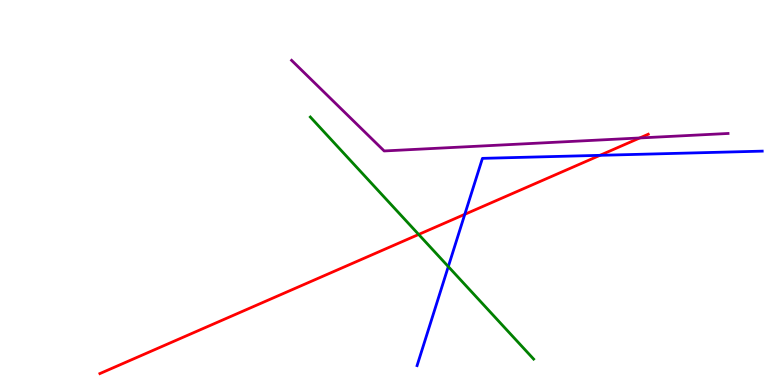[{'lines': ['blue', 'red'], 'intersections': [{'x': 6.0, 'y': 4.43}, {'x': 7.74, 'y': 5.97}]}, {'lines': ['green', 'red'], 'intersections': [{'x': 5.4, 'y': 3.91}]}, {'lines': ['purple', 'red'], 'intersections': [{'x': 8.25, 'y': 6.42}]}, {'lines': ['blue', 'green'], 'intersections': [{'x': 5.78, 'y': 3.08}]}, {'lines': ['blue', 'purple'], 'intersections': []}, {'lines': ['green', 'purple'], 'intersections': []}]